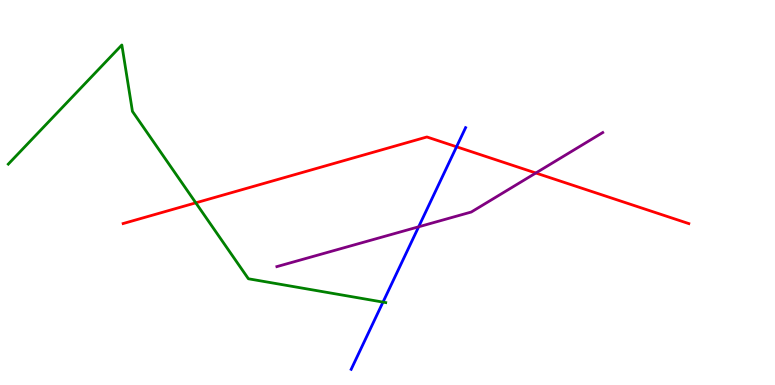[{'lines': ['blue', 'red'], 'intersections': [{'x': 5.89, 'y': 6.19}]}, {'lines': ['green', 'red'], 'intersections': [{'x': 2.53, 'y': 4.73}]}, {'lines': ['purple', 'red'], 'intersections': [{'x': 6.91, 'y': 5.51}]}, {'lines': ['blue', 'green'], 'intersections': [{'x': 4.94, 'y': 2.15}]}, {'lines': ['blue', 'purple'], 'intersections': [{'x': 5.4, 'y': 4.11}]}, {'lines': ['green', 'purple'], 'intersections': []}]